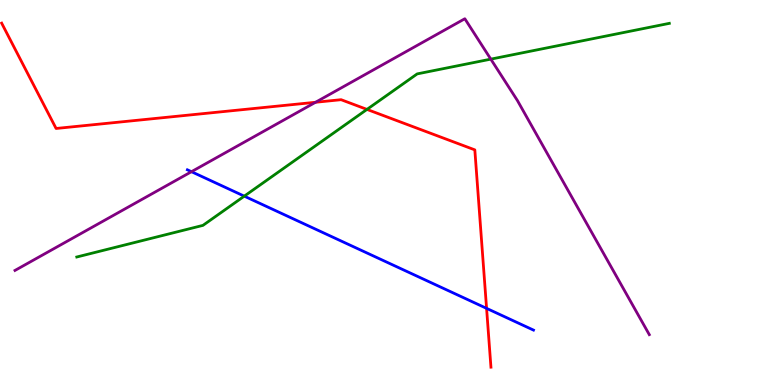[{'lines': ['blue', 'red'], 'intersections': [{'x': 6.28, 'y': 1.99}]}, {'lines': ['green', 'red'], 'intersections': [{'x': 4.74, 'y': 7.16}]}, {'lines': ['purple', 'red'], 'intersections': [{'x': 4.07, 'y': 7.34}]}, {'lines': ['blue', 'green'], 'intersections': [{'x': 3.15, 'y': 4.91}]}, {'lines': ['blue', 'purple'], 'intersections': [{'x': 2.47, 'y': 5.54}]}, {'lines': ['green', 'purple'], 'intersections': [{'x': 6.33, 'y': 8.46}]}]